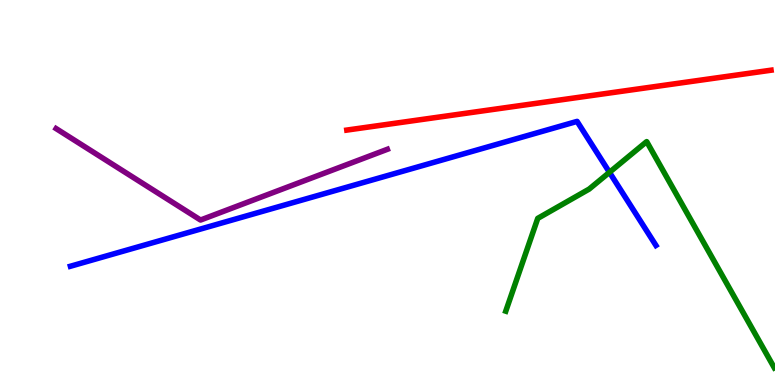[{'lines': ['blue', 'red'], 'intersections': []}, {'lines': ['green', 'red'], 'intersections': []}, {'lines': ['purple', 'red'], 'intersections': []}, {'lines': ['blue', 'green'], 'intersections': [{'x': 7.86, 'y': 5.52}]}, {'lines': ['blue', 'purple'], 'intersections': []}, {'lines': ['green', 'purple'], 'intersections': []}]